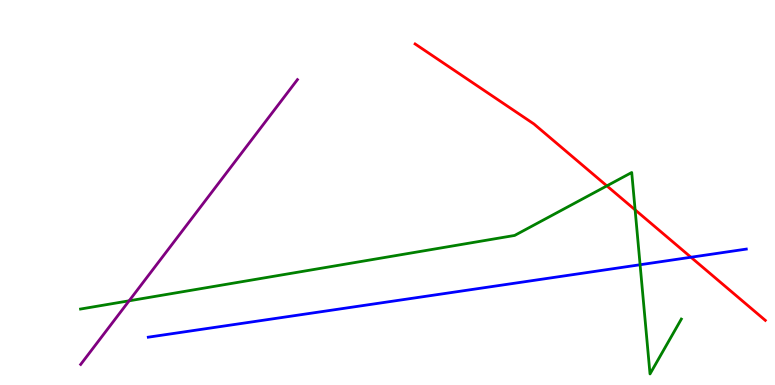[{'lines': ['blue', 'red'], 'intersections': [{'x': 8.92, 'y': 3.32}]}, {'lines': ['green', 'red'], 'intersections': [{'x': 7.83, 'y': 5.17}, {'x': 8.19, 'y': 4.55}]}, {'lines': ['purple', 'red'], 'intersections': []}, {'lines': ['blue', 'green'], 'intersections': [{'x': 8.26, 'y': 3.12}]}, {'lines': ['blue', 'purple'], 'intersections': []}, {'lines': ['green', 'purple'], 'intersections': [{'x': 1.67, 'y': 2.19}]}]